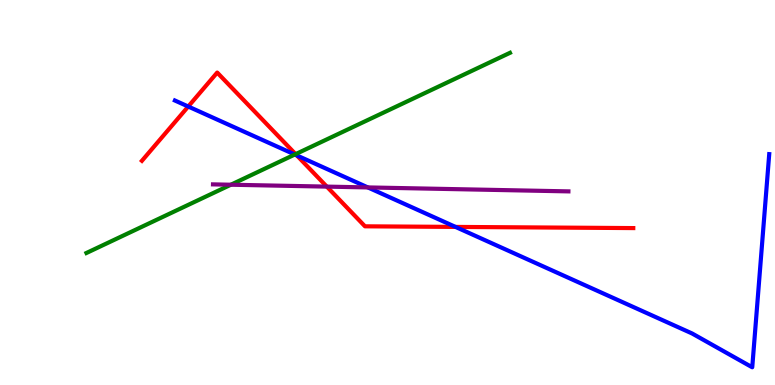[{'lines': ['blue', 'red'], 'intersections': [{'x': 2.43, 'y': 7.23}, {'x': 3.83, 'y': 5.96}, {'x': 5.88, 'y': 4.11}]}, {'lines': ['green', 'red'], 'intersections': [{'x': 3.81, 'y': 6.0}]}, {'lines': ['purple', 'red'], 'intersections': [{'x': 4.22, 'y': 5.15}]}, {'lines': ['blue', 'green'], 'intersections': [{'x': 3.8, 'y': 5.99}]}, {'lines': ['blue', 'purple'], 'intersections': [{'x': 4.75, 'y': 5.13}]}, {'lines': ['green', 'purple'], 'intersections': [{'x': 2.98, 'y': 5.2}]}]